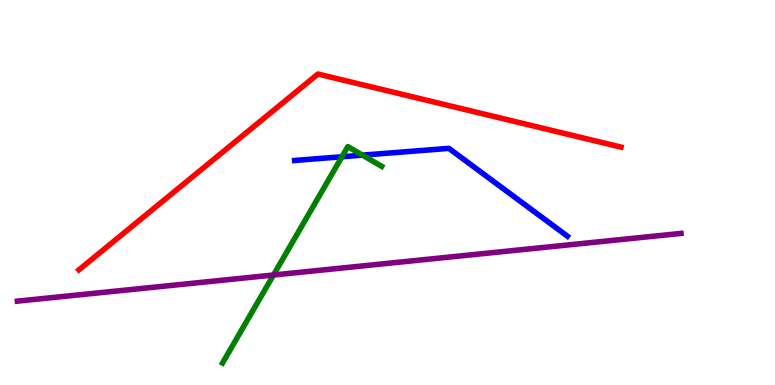[{'lines': ['blue', 'red'], 'intersections': []}, {'lines': ['green', 'red'], 'intersections': []}, {'lines': ['purple', 'red'], 'intersections': []}, {'lines': ['blue', 'green'], 'intersections': [{'x': 4.41, 'y': 5.93}, {'x': 4.68, 'y': 5.97}]}, {'lines': ['blue', 'purple'], 'intersections': []}, {'lines': ['green', 'purple'], 'intersections': [{'x': 3.53, 'y': 2.86}]}]